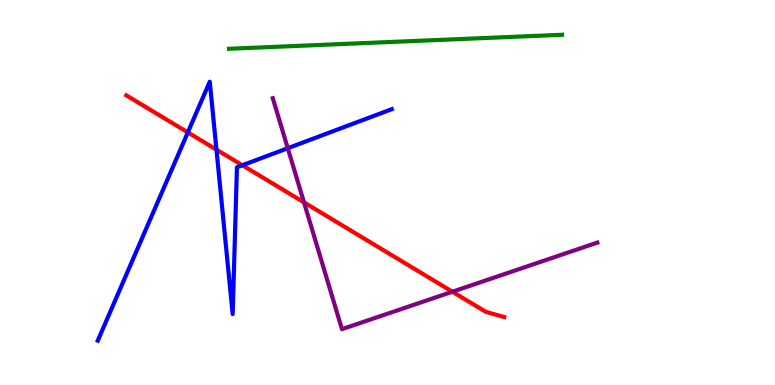[{'lines': ['blue', 'red'], 'intersections': [{'x': 2.42, 'y': 6.56}, {'x': 2.79, 'y': 6.11}, {'x': 3.13, 'y': 5.71}]}, {'lines': ['green', 'red'], 'intersections': []}, {'lines': ['purple', 'red'], 'intersections': [{'x': 3.92, 'y': 4.74}, {'x': 5.84, 'y': 2.42}]}, {'lines': ['blue', 'green'], 'intersections': []}, {'lines': ['blue', 'purple'], 'intersections': [{'x': 3.71, 'y': 6.15}]}, {'lines': ['green', 'purple'], 'intersections': []}]